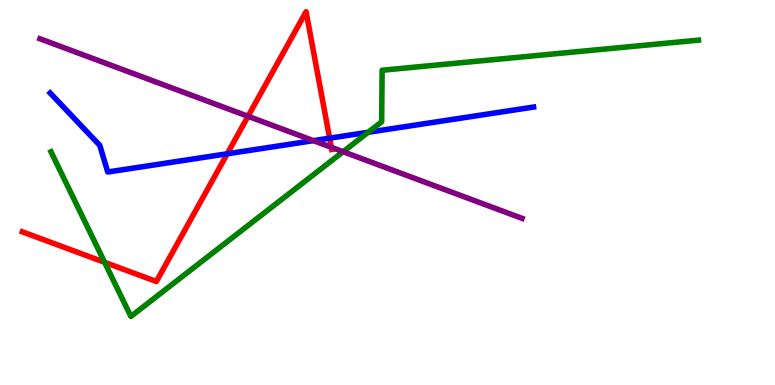[{'lines': ['blue', 'red'], 'intersections': [{'x': 2.93, 'y': 6.01}, {'x': 4.25, 'y': 6.41}]}, {'lines': ['green', 'red'], 'intersections': [{'x': 1.35, 'y': 3.19}]}, {'lines': ['purple', 'red'], 'intersections': [{'x': 3.2, 'y': 6.98}, {'x': 4.27, 'y': 6.17}]}, {'lines': ['blue', 'green'], 'intersections': [{'x': 4.75, 'y': 6.56}]}, {'lines': ['blue', 'purple'], 'intersections': [{'x': 4.04, 'y': 6.35}]}, {'lines': ['green', 'purple'], 'intersections': [{'x': 4.43, 'y': 6.06}]}]